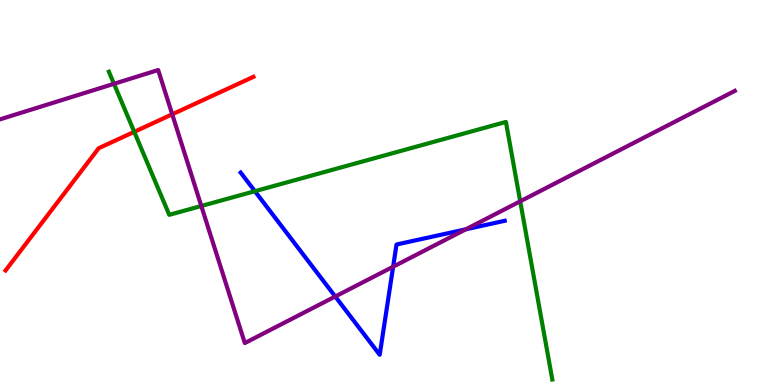[{'lines': ['blue', 'red'], 'intersections': []}, {'lines': ['green', 'red'], 'intersections': [{'x': 1.73, 'y': 6.58}]}, {'lines': ['purple', 'red'], 'intersections': [{'x': 2.22, 'y': 7.03}]}, {'lines': ['blue', 'green'], 'intersections': [{'x': 3.29, 'y': 5.03}]}, {'lines': ['blue', 'purple'], 'intersections': [{'x': 4.33, 'y': 2.3}, {'x': 5.07, 'y': 3.07}, {'x': 6.01, 'y': 4.04}]}, {'lines': ['green', 'purple'], 'intersections': [{'x': 1.47, 'y': 7.82}, {'x': 2.6, 'y': 4.65}, {'x': 6.71, 'y': 4.77}]}]